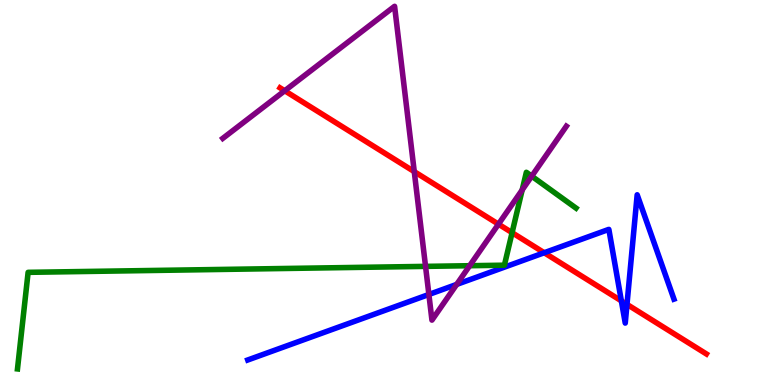[{'lines': ['blue', 'red'], 'intersections': [{'x': 7.02, 'y': 3.44}, {'x': 8.02, 'y': 2.19}, {'x': 8.09, 'y': 2.09}]}, {'lines': ['green', 'red'], 'intersections': [{'x': 6.61, 'y': 3.96}]}, {'lines': ['purple', 'red'], 'intersections': [{'x': 3.67, 'y': 7.64}, {'x': 5.35, 'y': 5.54}, {'x': 6.43, 'y': 4.18}]}, {'lines': ['blue', 'green'], 'intersections': []}, {'lines': ['blue', 'purple'], 'intersections': [{'x': 5.53, 'y': 2.35}, {'x': 5.89, 'y': 2.61}]}, {'lines': ['green', 'purple'], 'intersections': [{'x': 5.49, 'y': 3.08}, {'x': 6.06, 'y': 3.1}, {'x': 6.74, 'y': 5.07}, {'x': 6.86, 'y': 5.42}]}]